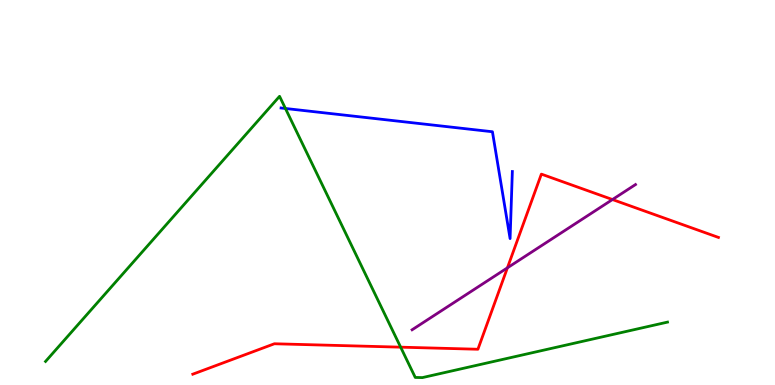[{'lines': ['blue', 'red'], 'intersections': []}, {'lines': ['green', 'red'], 'intersections': [{'x': 5.17, 'y': 0.983}]}, {'lines': ['purple', 'red'], 'intersections': [{'x': 6.55, 'y': 3.04}, {'x': 7.9, 'y': 4.82}]}, {'lines': ['blue', 'green'], 'intersections': [{'x': 3.68, 'y': 7.18}]}, {'lines': ['blue', 'purple'], 'intersections': []}, {'lines': ['green', 'purple'], 'intersections': []}]